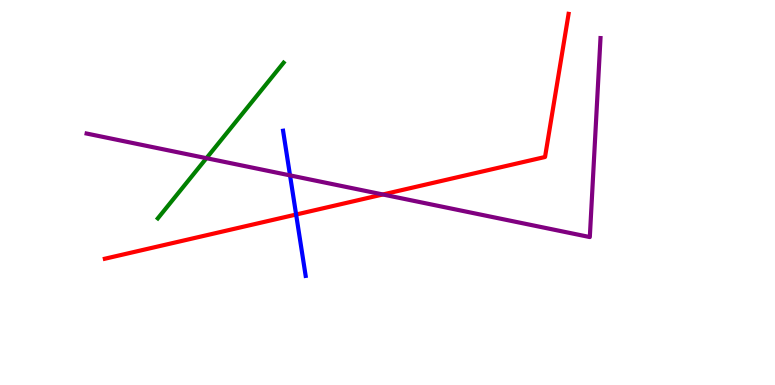[{'lines': ['blue', 'red'], 'intersections': [{'x': 3.82, 'y': 4.43}]}, {'lines': ['green', 'red'], 'intersections': []}, {'lines': ['purple', 'red'], 'intersections': [{'x': 4.94, 'y': 4.95}]}, {'lines': ['blue', 'green'], 'intersections': []}, {'lines': ['blue', 'purple'], 'intersections': [{'x': 3.74, 'y': 5.44}]}, {'lines': ['green', 'purple'], 'intersections': [{'x': 2.66, 'y': 5.89}]}]